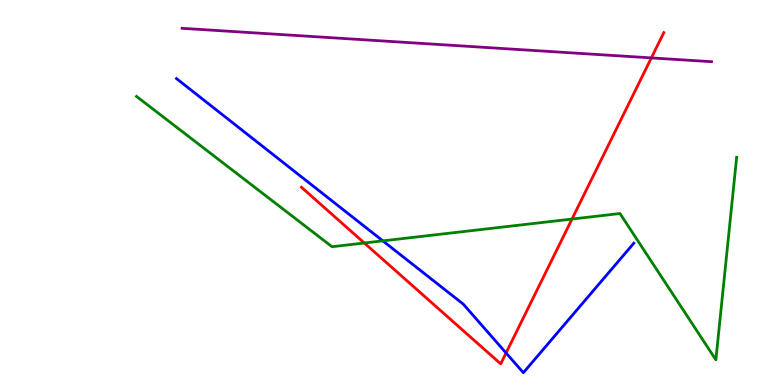[{'lines': ['blue', 'red'], 'intersections': [{'x': 6.53, 'y': 0.832}]}, {'lines': ['green', 'red'], 'intersections': [{'x': 4.7, 'y': 3.69}, {'x': 7.38, 'y': 4.31}]}, {'lines': ['purple', 'red'], 'intersections': [{'x': 8.4, 'y': 8.5}]}, {'lines': ['blue', 'green'], 'intersections': [{'x': 4.94, 'y': 3.74}]}, {'lines': ['blue', 'purple'], 'intersections': []}, {'lines': ['green', 'purple'], 'intersections': []}]